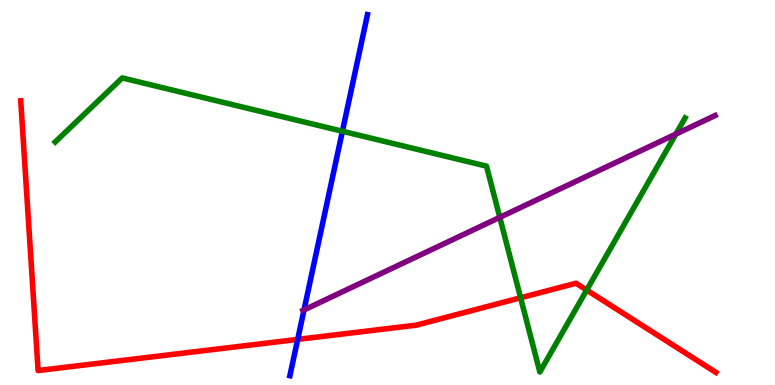[{'lines': ['blue', 'red'], 'intersections': [{'x': 3.84, 'y': 1.18}]}, {'lines': ['green', 'red'], 'intersections': [{'x': 6.72, 'y': 2.27}, {'x': 7.57, 'y': 2.47}]}, {'lines': ['purple', 'red'], 'intersections': []}, {'lines': ['blue', 'green'], 'intersections': [{'x': 4.42, 'y': 6.59}]}, {'lines': ['blue', 'purple'], 'intersections': [{'x': 3.92, 'y': 1.95}]}, {'lines': ['green', 'purple'], 'intersections': [{'x': 6.45, 'y': 4.35}, {'x': 8.72, 'y': 6.52}]}]